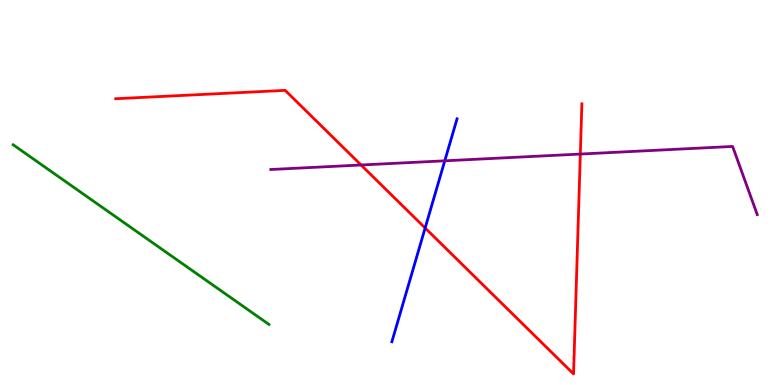[{'lines': ['blue', 'red'], 'intersections': [{'x': 5.49, 'y': 4.08}]}, {'lines': ['green', 'red'], 'intersections': []}, {'lines': ['purple', 'red'], 'intersections': [{'x': 4.66, 'y': 5.71}, {'x': 7.49, 'y': 6.0}]}, {'lines': ['blue', 'green'], 'intersections': []}, {'lines': ['blue', 'purple'], 'intersections': [{'x': 5.74, 'y': 5.82}]}, {'lines': ['green', 'purple'], 'intersections': []}]